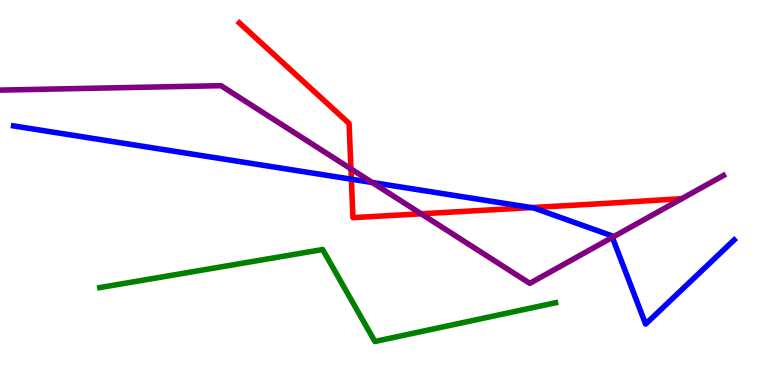[{'lines': ['blue', 'red'], 'intersections': [{'x': 4.53, 'y': 5.35}, {'x': 6.86, 'y': 4.61}]}, {'lines': ['green', 'red'], 'intersections': []}, {'lines': ['purple', 'red'], 'intersections': [{'x': 4.53, 'y': 5.61}, {'x': 5.43, 'y': 4.45}]}, {'lines': ['blue', 'green'], 'intersections': []}, {'lines': ['blue', 'purple'], 'intersections': [{'x': 4.8, 'y': 5.26}, {'x': 7.9, 'y': 3.83}]}, {'lines': ['green', 'purple'], 'intersections': []}]